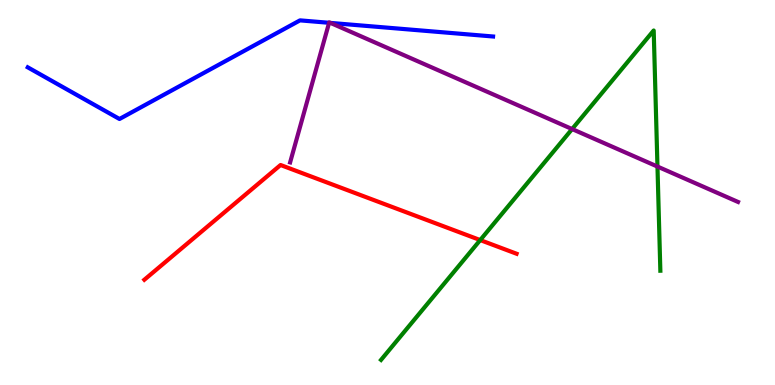[{'lines': ['blue', 'red'], 'intersections': []}, {'lines': ['green', 'red'], 'intersections': [{'x': 6.2, 'y': 3.76}]}, {'lines': ['purple', 'red'], 'intersections': []}, {'lines': ['blue', 'green'], 'intersections': []}, {'lines': ['blue', 'purple'], 'intersections': [{'x': 4.25, 'y': 9.41}, {'x': 4.26, 'y': 9.4}]}, {'lines': ['green', 'purple'], 'intersections': [{'x': 7.38, 'y': 6.65}, {'x': 8.48, 'y': 5.67}]}]